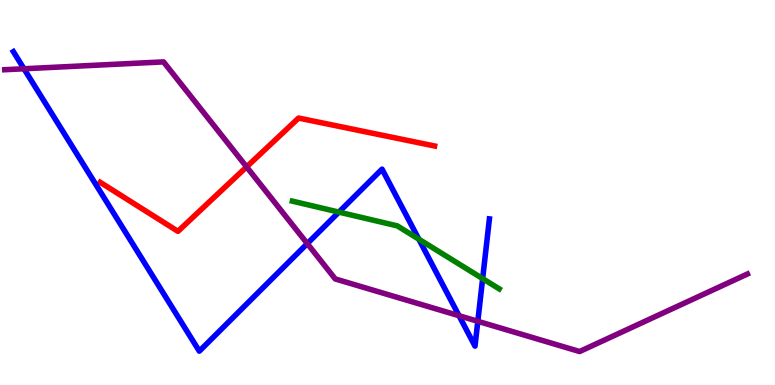[{'lines': ['blue', 'red'], 'intersections': []}, {'lines': ['green', 'red'], 'intersections': []}, {'lines': ['purple', 'red'], 'intersections': [{'x': 3.18, 'y': 5.67}]}, {'lines': ['blue', 'green'], 'intersections': [{'x': 4.37, 'y': 4.49}, {'x': 5.4, 'y': 3.79}, {'x': 6.23, 'y': 2.76}]}, {'lines': ['blue', 'purple'], 'intersections': [{'x': 0.309, 'y': 8.21}, {'x': 3.97, 'y': 3.67}, {'x': 5.92, 'y': 1.8}, {'x': 6.17, 'y': 1.65}]}, {'lines': ['green', 'purple'], 'intersections': []}]